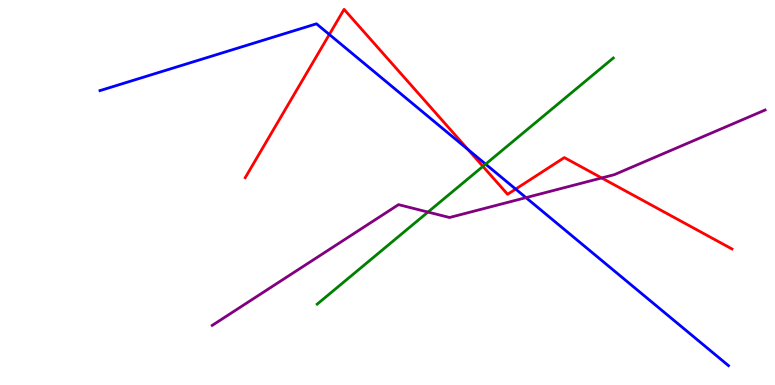[{'lines': ['blue', 'red'], 'intersections': [{'x': 4.25, 'y': 9.1}, {'x': 6.04, 'y': 6.11}, {'x': 6.65, 'y': 5.09}]}, {'lines': ['green', 'red'], 'intersections': [{'x': 6.23, 'y': 5.68}]}, {'lines': ['purple', 'red'], 'intersections': [{'x': 7.76, 'y': 5.38}]}, {'lines': ['blue', 'green'], 'intersections': [{'x': 6.27, 'y': 5.74}]}, {'lines': ['blue', 'purple'], 'intersections': [{'x': 6.79, 'y': 4.87}]}, {'lines': ['green', 'purple'], 'intersections': [{'x': 5.52, 'y': 4.49}]}]